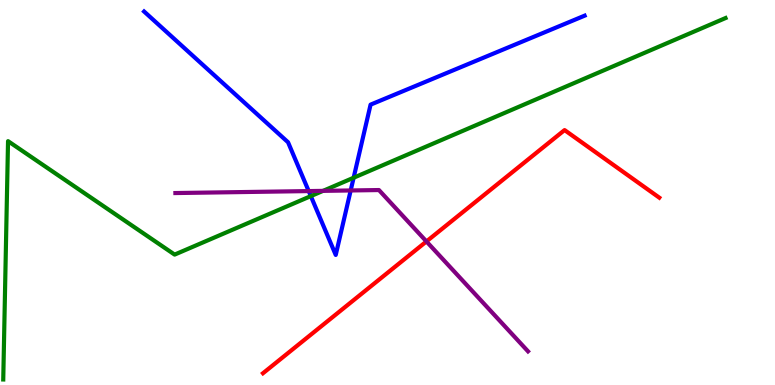[{'lines': ['blue', 'red'], 'intersections': []}, {'lines': ['green', 'red'], 'intersections': []}, {'lines': ['purple', 'red'], 'intersections': [{'x': 5.5, 'y': 3.73}]}, {'lines': ['blue', 'green'], 'intersections': [{'x': 4.01, 'y': 4.91}, {'x': 4.56, 'y': 5.38}]}, {'lines': ['blue', 'purple'], 'intersections': [{'x': 3.98, 'y': 5.04}, {'x': 4.52, 'y': 5.05}]}, {'lines': ['green', 'purple'], 'intersections': [{'x': 4.17, 'y': 5.04}]}]